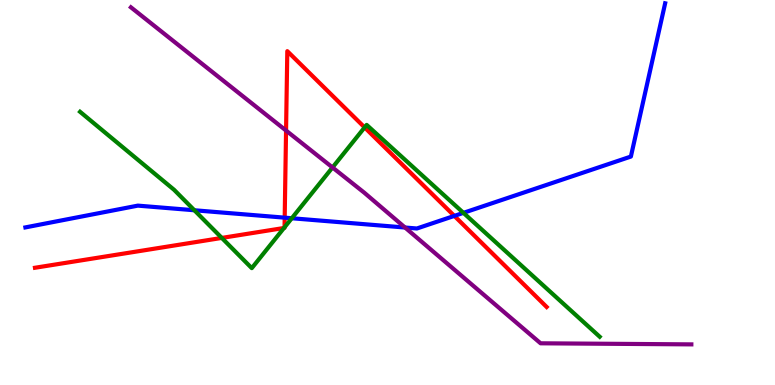[{'lines': ['blue', 'red'], 'intersections': [{'x': 3.67, 'y': 4.35}, {'x': 5.86, 'y': 4.39}]}, {'lines': ['green', 'red'], 'intersections': [{'x': 2.86, 'y': 3.82}, {'x': 3.66, 'y': 4.08}, {'x': 3.67, 'y': 4.1}, {'x': 4.7, 'y': 6.69}]}, {'lines': ['purple', 'red'], 'intersections': [{'x': 3.69, 'y': 6.61}]}, {'lines': ['blue', 'green'], 'intersections': [{'x': 2.51, 'y': 4.54}, {'x': 3.77, 'y': 4.33}, {'x': 5.98, 'y': 4.47}]}, {'lines': ['blue', 'purple'], 'intersections': [{'x': 5.23, 'y': 4.09}]}, {'lines': ['green', 'purple'], 'intersections': [{'x': 4.29, 'y': 5.65}]}]